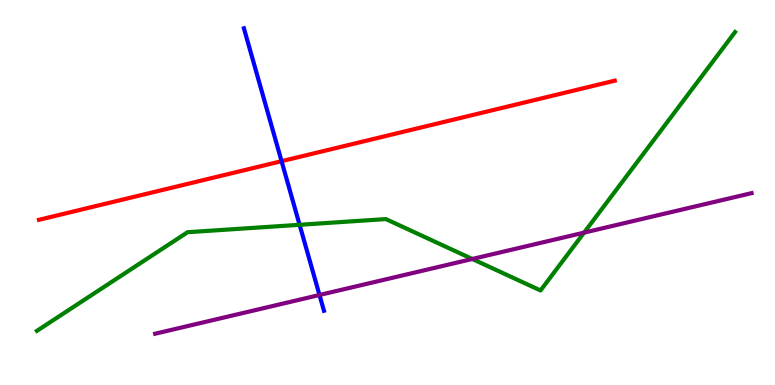[{'lines': ['blue', 'red'], 'intersections': [{'x': 3.63, 'y': 5.81}]}, {'lines': ['green', 'red'], 'intersections': []}, {'lines': ['purple', 'red'], 'intersections': []}, {'lines': ['blue', 'green'], 'intersections': [{'x': 3.87, 'y': 4.16}]}, {'lines': ['blue', 'purple'], 'intersections': [{'x': 4.12, 'y': 2.34}]}, {'lines': ['green', 'purple'], 'intersections': [{'x': 6.09, 'y': 3.27}, {'x': 7.54, 'y': 3.96}]}]